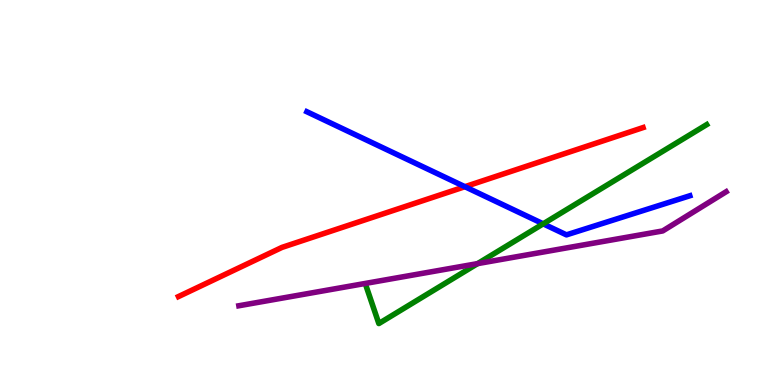[{'lines': ['blue', 'red'], 'intersections': [{'x': 6.0, 'y': 5.15}]}, {'lines': ['green', 'red'], 'intersections': []}, {'lines': ['purple', 'red'], 'intersections': []}, {'lines': ['blue', 'green'], 'intersections': [{'x': 7.01, 'y': 4.19}]}, {'lines': ['blue', 'purple'], 'intersections': []}, {'lines': ['green', 'purple'], 'intersections': [{'x': 6.16, 'y': 3.15}]}]